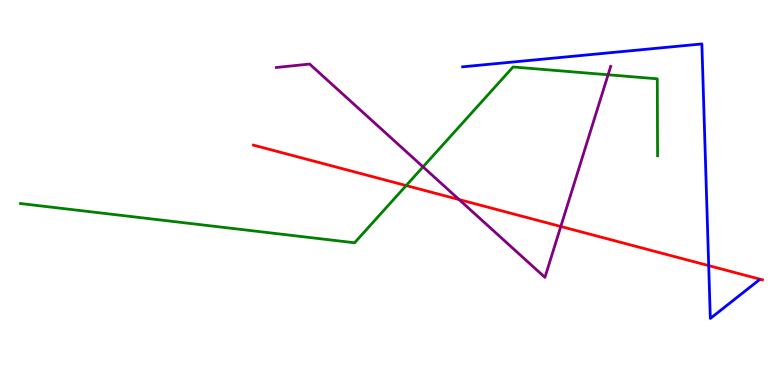[{'lines': ['blue', 'red'], 'intersections': [{'x': 9.14, 'y': 3.1}]}, {'lines': ['green', 'red'], 'intersections': [{'x': 5.24, 'y': 5.18}]}, {'lines': ['purple', 'red'], 'intersections': [{'x': 5.92, 'y': 4.82}, {'x': 7.24, 'y': 4.12}]}, {'lines': ['blue', 'green'], 'intersections': []}, {'lines': ['blue', 'purple'], 'intersections': []}, {'lines': ['green', 'purple'], 'intersections': [{'x': 5.46, 'y': 5.67}, {'x': 7.85, 'y': 8.06}]}]